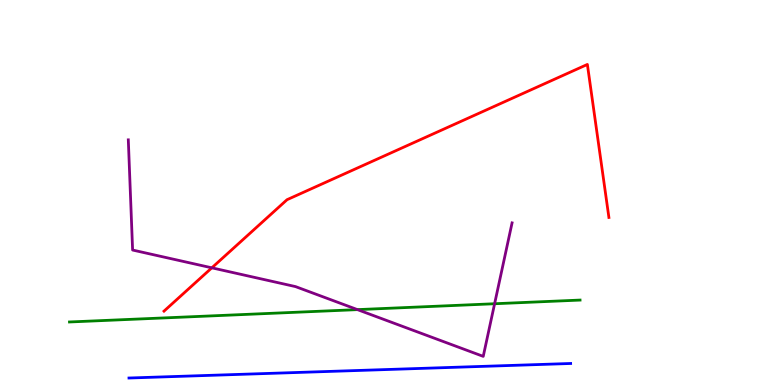[{'lines': ['blue', 'red'], 'intersections': []}, {'lines': ['green', 'red'], 'intersections': []}, {'lines': ['purple', 'red'], 'intersections': [{'x': 2.73, 'y': 3.04}]}, {'lines': ['blue', 'green'], 'intersections': []}, {'lines': ['blue', 'purple'], 'intersections': []}, {'lines': ['green', 'purple'], 'intersections': [{'x': 4.61, 'y': 1.96}, {'x': 6.38, 'y': 2.11}]}]